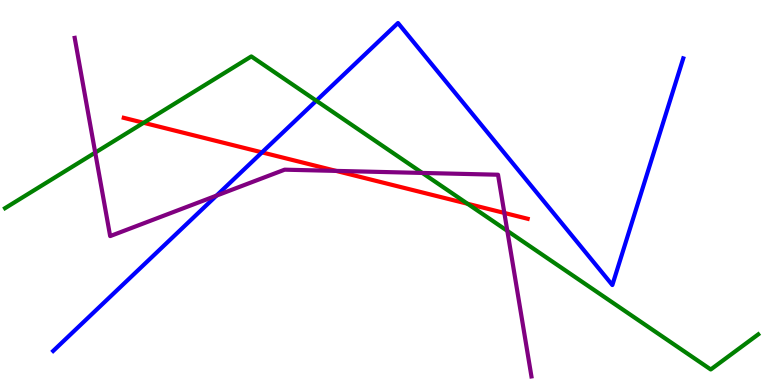[{'lines': ['blue', 'red'], 'intersections': [{'x': 3.38, 'y': 6.04}]}, {'lines': ['green', 'red'], 'intersections': [{'x': 1.85, 'y': 6.81}, {'x': 6.03, 'y': 4.71}]}, {'lines': ['purple', 'red'], 'intersections': [{'x': 4.34, 'y': 5.56}, {'x': 6.51, 'y': 4.47}]}, {'lines': ['blue', 'green'], 'intersections': [{'x': 4.08, 'y': 7.38}]}, {'lines': ['blue', 'purple'], 'intersections': [{'x': 2.79, 'y': 4.92}]}, {'lines': ['green', 'purple'], 'intersections': [{'x': 1.23, 'y': 6.04}, {'x': 5.45, 'y': 5.51}, {'x': 6.55, 'y': 4.0}]}]